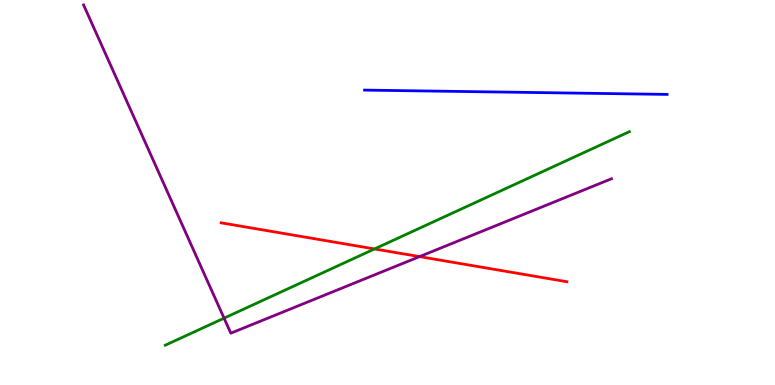[{'lines': ['blue', 'red'], 'intersections': []}, {'lines': ['green', 'red'], 'intersections': [{'x': 4.83, 'y': 3.53}]}, {'lines': ['purple', 'red'], 'intersections': [{'x': 5.41, 'y': 3.33}]}, {'lines': ['blue', 'green'], 'intersections': []}, {'lines': ['blue', 'purple'], 'intersections': []}, {'lines': ['green', 'purple'], 'intersections': [{'x': 2.89, 'y': 1.74}]}]